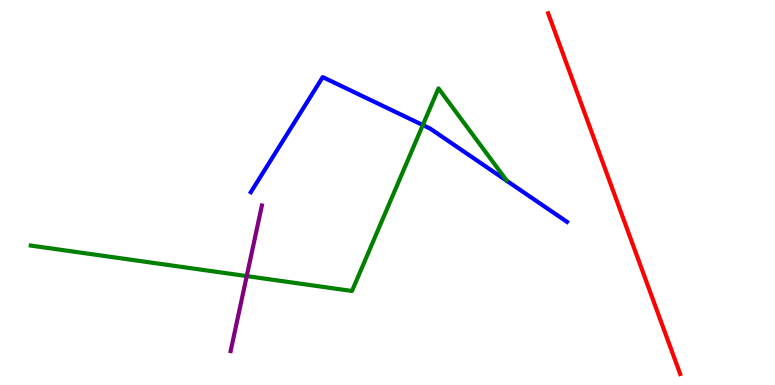[{'lines': ['blue', 'red'], 'intersections': []}, {'lines': ['green', 'red'], 'intersections': []}, {'lines': ['purple', 'red'], 'intersections': []}, {'lines': ['blue', 'green'], 'intersections': [{'x': 5.46, 'y': 6.75}]}, {'lines': ['blue', 'purple'], 'intersections': []}, {'lines': ['green', 'purple'], 'intersections': [{'x': 3.18, 'y': 2.83}]}]